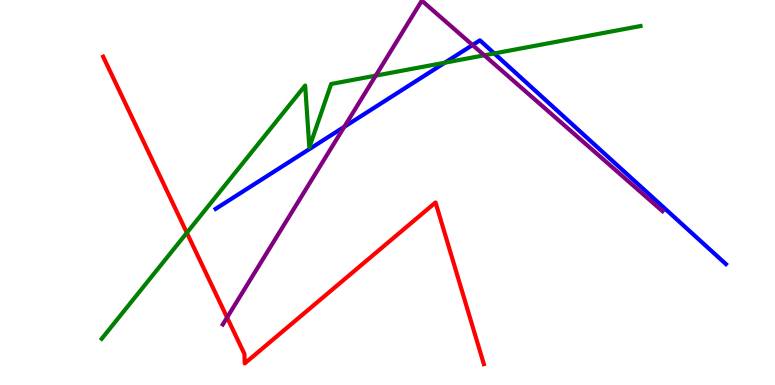[{'lines': ['blue', 'red'], 'intersections': []}, {'lines': ['green', 'red'], 'intersections': [{'x': 2.41, 'y': 3.95}]}, {'lines': ['purple', 'red'], 'intersections': [{'x': 2.93, 'y': 1.75}]}, {'lines': ['blue', 'green'], 'intersections': [{'x': 5.74, 'y': 8.37}, {'x': 6.38, 'y': 8.61}]}, {'lines': ['blue', 'purple'], 'intersections': [{'x': 4.44, 'y': 6.71}, {'x': 6.1, 'y': 8.83}]}, {'lines': ['green', 'purple'], 'intersections': [{'x': 4.85, 'y': 8.04}, {'x': 6.25, 'y': 8.56}]}]